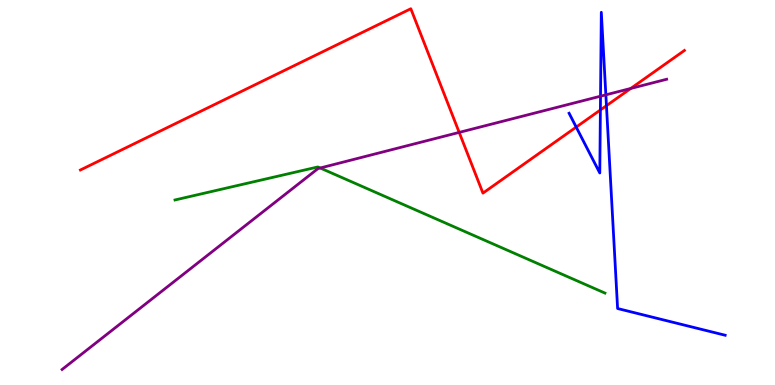[{'lines': ['blue', 'red'], 'intersections': [{'x': 7.43, 'y': 6.7}, {'x': 7.75, 'y': 7.14}, {'x': 7.83, 'y': 7.26}]}, {'lines': ['green', 'red'], 'intersections': []}, {'lines': ['purple', 'red'], 'intersections': [{'x': 5.93, 'y': 6.56}, {'x': 8.14, 'y': 7.7}]}, {'lines': ['blue', 'green'], 'intersections': []}, {'lines': ['blue', 'purple'], 'intersections': [{'x': 7.75, 'y': 7.5}, {'x': 7.82, 'y': 7.54}]}, {'lines': ['green', 'purple'], 'intersections': [{'x': 4.13, 'y': 5.64}]}]